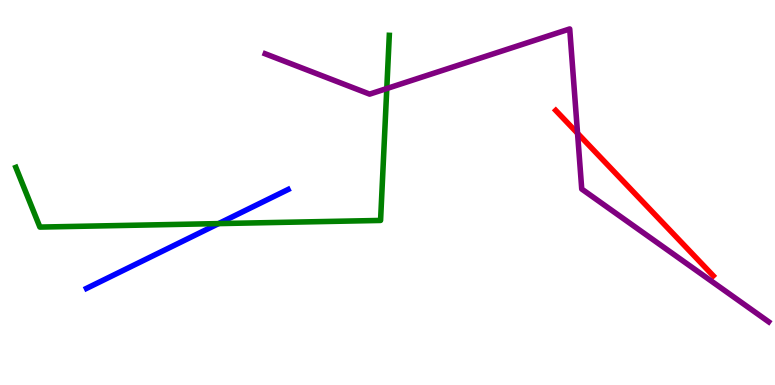[{'lines': ['blue', 'red'], 'intersections': []}, {'lines': ['green', 'red'], 'intersections': []}, {'lines': ['purple', 'red'], 'intersections': [{'x': 7.45, 'y': 6.54}]}, {'lines': ['blue', 'green'], 'intersections': [{'x': 2.82, 'y': 4.19}]}, {'lines': ['blue', 'purple'], 'intersections': []}, {'lines': ['green', 'purple'], 'intersections': [{'x': 4.99, 'y': 7.7}]}]